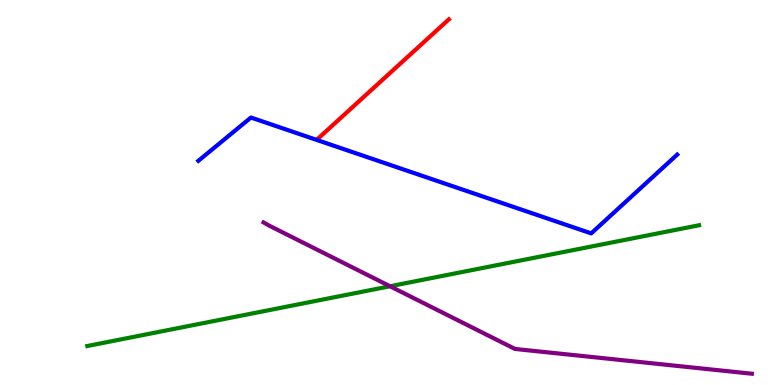[{'lines': ['blue', 'red'], 'intersections': []}, {'lines': ['green', 'red'], 'intersections': []}, {'lines': ['purple', 'red'], 'intersections': []}, {'lines': ['blue', 'green'], 'intersections': []}, {'lines': ['blue', 'purple'], 'intersections': []}, {'lines': ['green', 'purple'], 'intersections': [{'x': 5.03, 'y': 2.56}]}]